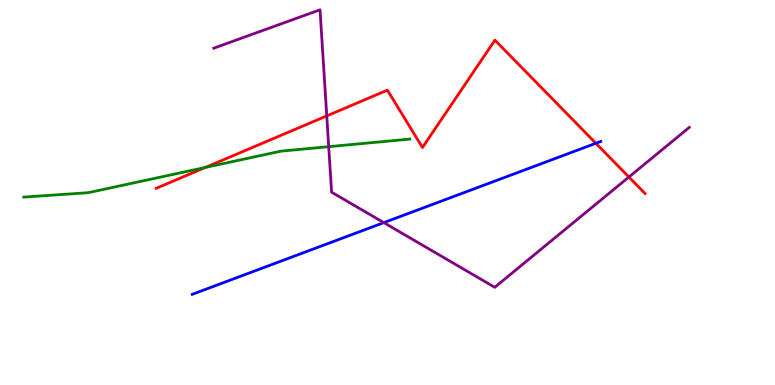[{'lines': ['blue', 'red'], 'intersections': [{'x': 7.69, 'y': 6.28}]}, {'lines': ['green', 'red'], 'intersections': [{'x': 2.65, 'y': 5.65}]}, {'lines': ['purple', 'red'], 'intersections': [{'x': 4.22, 'y': 6.99}, {'x': 8.11, 'y': 5.4}]}, {'lines': ['blue', 'green'], 'intersections': []}, {'lines': ['blue', 'purple'], 'intersections': [{'x': 4.95, 'y': 4.22}]}, {'lines': ['green', 'purple'], 'intersections': [{'x': 4.24, 'y': 6.19}]}]